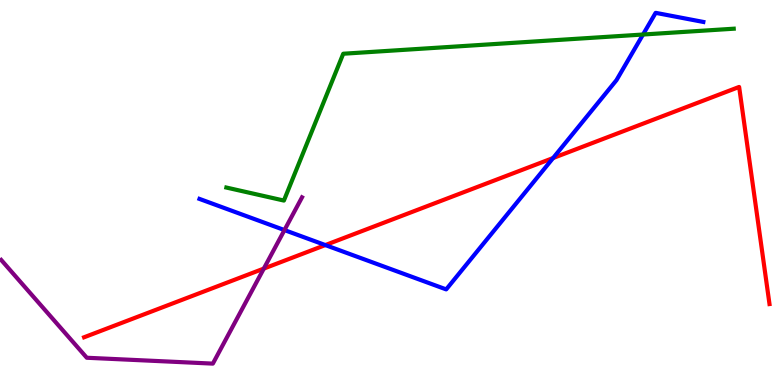[{'lines': ['blue', 'red'], 'intersections': [{'x': 4.2, 'y': 3.63}, {'x': 7.14, 'y': 5.9}]}, {'lines': ['green', 'red'], 'intersections': []}, {'lines': ['purple', 'red'], 'intersections': [{'x': 3.4, 'y': 3.02}]}, {'lines': ['blue', 'green'], 'intersections': [{'x': 8.3, 'y': 9.1}]}, {'lines': ['blue', 'purple'], 'intersections': [{'x': 3.67, 'y': 4.02}]}, {'lines': ['green', 'purple'], 'intersections': []}]